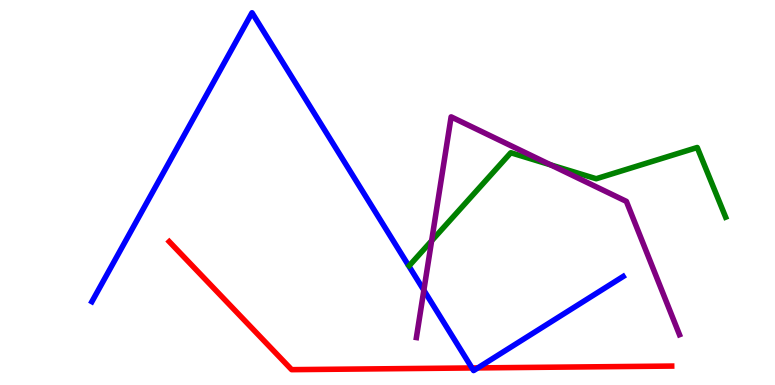[{'lines': ['blue', 'red'], 'intersections': [{'x': 6.09, 'y': 0.443}, {'x': 6.17, 'y': 0.444}]}, {'lines': ['green', 'red'], 'intersections': []}, {'lines': ['purple', 'red'], 'intersections': []}, {'lines': ['blue', 'green'], 'intersections': []}, {'lines': ['blue', 'purple'], 'intersections': [{'x': 5.47, 'y': 2.46}]}, {'lines': ['green', 'purple'], 'intersections': [{'x': 5.57, 'y': 3.75}, {'x': 7.11, 'y': 5.72}]}]